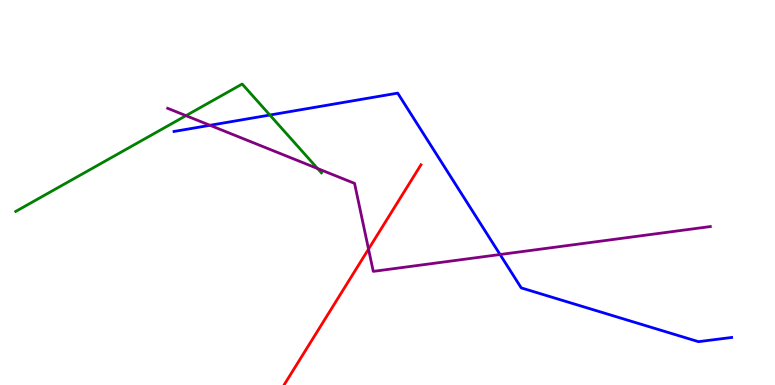[{'lines': ['blue', 'red'], 'intersections': []}, {'lines': ['green', 'red'], 'intersections': []}, {'lines': ['purple', 'red'], 'intersections': [{'x': 4.76, 'y': 3.53}]}, {'lines': ['blue', 'green'], 'intersections': [{'x': 3.48, 'y': 7.01}]}, {'lines': ['blue', 'purple'], 'intersections': [{'x': 2.71, 'y': 6.75}, {'x': 6.45, 'y': 3.39}]}, {'lines': ['green', 'purple'], 'intersections': [{'x': 2.4, 'y': 7.0}, {'x': 4.1, 'y': 5.62}]}]